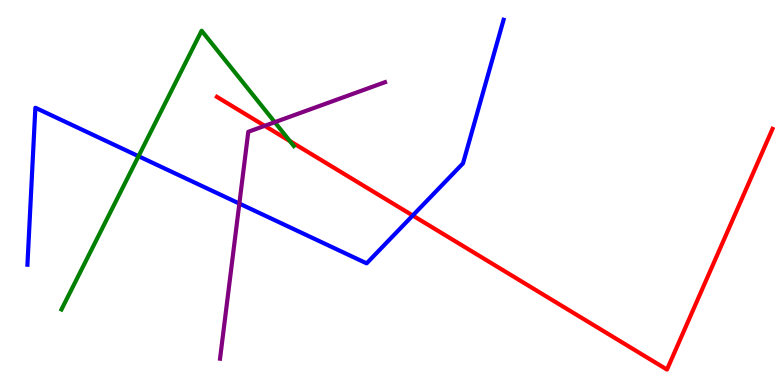[{'lines': ['blue', 'red'], 'intersections': [{'x': 5.33, 'y': 4.4}]}, {'lines': ['green', 'red'], 'intersections': [{'x': 3.74, 'y': 6.34}]}, {'lines': ['purple', 'red'], 'intersections': [{'x': 3.42, 'y': 6.73}]}, {'lines': ['blue', 'green'], 'intersections': [{'x': 1.79, 'y': 5.94}]}, {'lines': ['blue', 'purple'], 'intersections': [{'x': 3.09, 'y': 4.71}]}, {'lines': ['green', 'purple'], 'intersections': [{'x': 3.55, 'y': 6.83}]}]